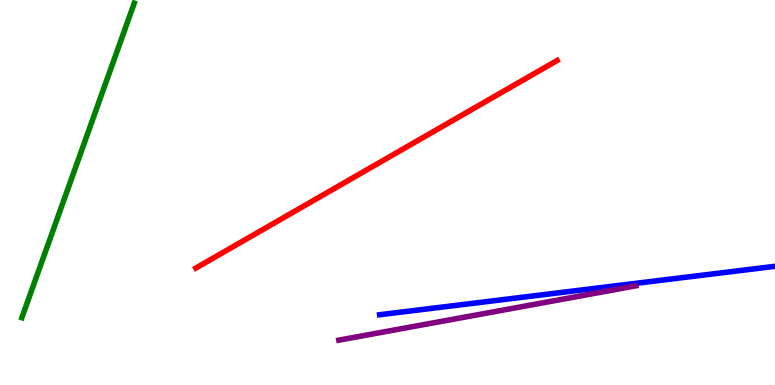[{'lines': ['blue', 'red'], 'intersections': []}, {'lines': ['green', 'red'], 'intersections': []}, {'lines': ['purple', 'red'], 'intersections': []}, {'lines': ['blue', 'green'], 'intersections': []}, {'lines': ['blue', 'purple'], 'intersections': []}, {'lines': ['green', 'purple'], 'intersections': []}]